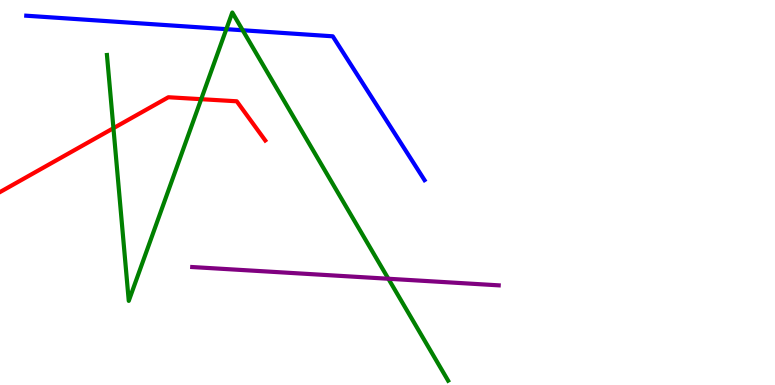[{'lines': ['blue', 'red'], 'intersections': []}, {'lines': ['green', 'red'], 'intersections': [{'x': 1.46, 'y': 6.67}, {'x': 2.6, 'y': 7.42}]}, {'lines': ['purple', 'red'], 'intersections': []}, {'lines': ['blue', 'green'], 'intersections': [{'x': 2.92, 'y': 9.24}, {'x': 3.13, 'y': 9.21}]}, {'lines': ['blue', 'purple'], 'intersections': []}, {'lines': ['green', 'purple'], 'intersections': [{'x': 5.01, 'y': 2.76}]}]